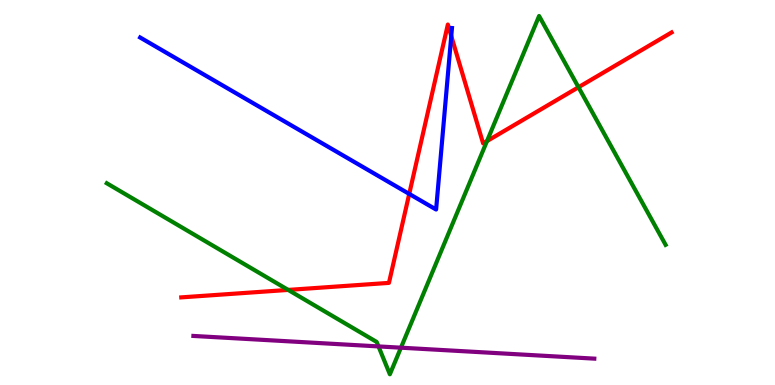[{'lines': ['blue', 'red'], 'intersections': [{'x': 5.28, 'y': 4.96}, {'x': 5.82, 'y': 9.06}]}, {'lines': ['green', 'red'], 'intersections': [{'x': 3.72, 'y': 2.47}, {'x': 6.28, 'y': 6.34}, {'x': 7.46, 'y': 7.73}]}, {'lines': ['purple', 'red'], 'intersections': []}, {'lines': ['blue', 'green'], 'intersections': []}, {'lines': ['blue', 'purple'], 'intersections': []}, {'lines': ['green', 'purple'], 'intersections': [{'x': 4.88, 'y': 1.0}, {'x': 5.17, 'y': 0.969}]}]